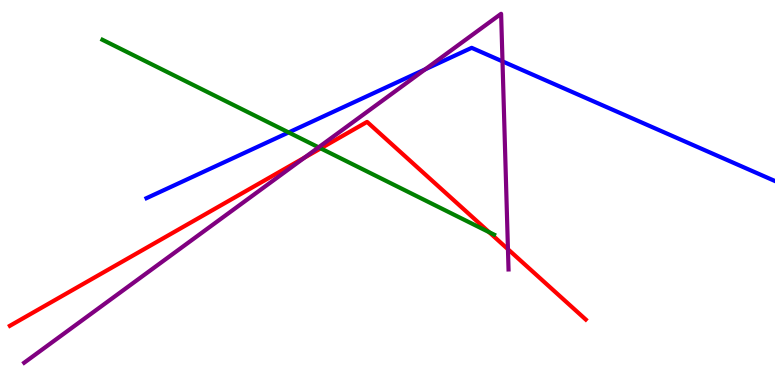[{'lines': ['blue', 'red'], 'intersections': []}, {'lines': ['green', 'red'], 'intersections': [{'x': 4.14, 'y': 6.15}, {'x': 6.31, 'y': 3.97}]}, {'lines': ['purple', 'red'], 'intersections': [{'x': 3.93, 'y': 5.91}, {'x': 6.55, 'y': 3.53}]}, {'lines': ['blue', 'green'], 'intersections': [{'x': 3.72, 'y': 6.56}]}, {'lines': ['blue', 'purple'], 'intersections': [{'x': 5.49, 'y': 8.2}, {'x': 6.48, 'y': 8.41}]}, {'lines': ['green', 'purple'], 'intersections': [{'x': 4.11, 'y': 6.17}]}]